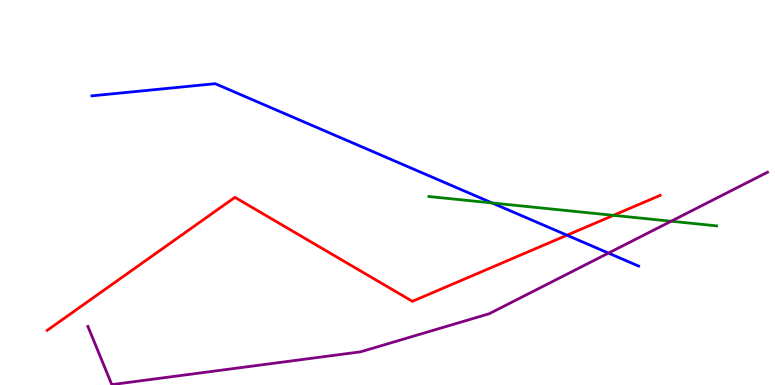[{'lines': ['blue', 'red'], 'intersections': [{'x': 7.32, 'y': 3.89}]}, {'lines': ['green', 'red'], 'intersections': [{'x': 7.92, 'y': 4.41}]}, {'lines': ['purple', 'red'], 'intersections': []}, {'lines': ['blue', 'green'], 'intersections': [{'x': 6.35, 'y': 4.73}]}, {'lines': ['blue', 'purple'], 'intersections': [{'x': 7.85, 'y': 3.43}]}, {'lines': ['green', 'purple'], 'intersections': [{'x': 8.66, 'y': 4.25}]}]